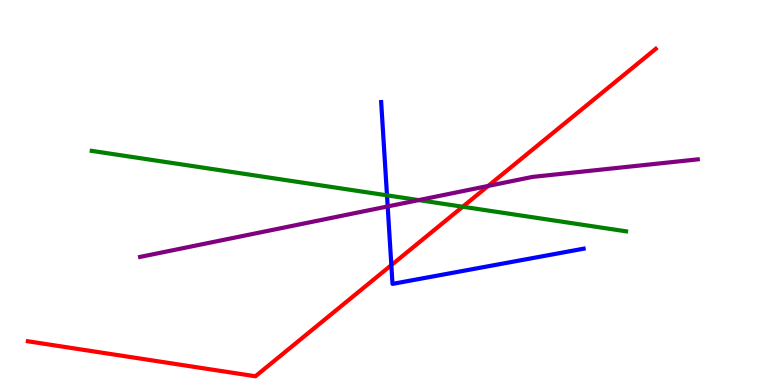[{'lines': ['blue', 'red'], 'intersections': [{'x': 5.05, 'y': 3.11}]}, {'lines': ['green', 'red'], 'intersections': [{'x': 5.97, 'y': 4.63}]}, {'lines': ['purple', 'red'], 'intersections': [{'x': 6.3, 'y': 5.17}]}, {'lines': ['blue', 'green'], 'intersections': [{'x': 4.99, 'y': 4.93}]}, {'lines': ['blue', 'purple'], 'intersections': [{'x': 5.0, 'y': 4.64}]}, {'lines': ['green', 'purple'], 'intersections': [{'x': 5.4, 'y': 4.8}]}]